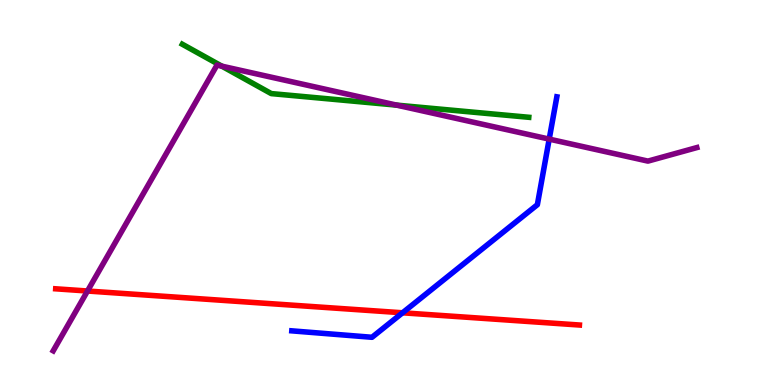[{'lines': ['blue', 'red'], 'intersections': [{'x': 5.19, 'y': 1.88}]}, {'lines': ['green', 'red'], 'intersections': []}, {'lines': ['purple', 'red'], 'intersections': [{'x': 1.13, 'y': 2.44}]}, {'lines': ['blue', 'green'], 'intersections': []}, {'lines': ['blue', 'purple'], 'intersections': [{'x': 7.09, 'y': 6.39}]}, {'lines': ['green', 'purple'], 'intersections': [{'x': 2.86, 'y': 8.28}, {'x': 5.12, 'y': 7.27}]}]